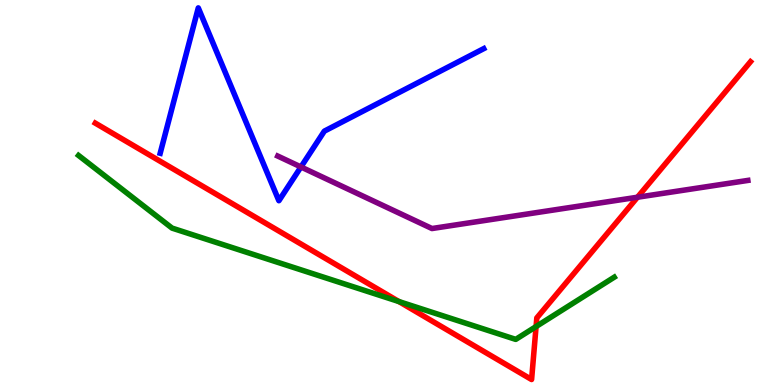[{'lines': ['blue', 'red'], 'intersections': []}, {'lines': ['green', 'red'], 'intersections': [{'x': 5.15, 'y': 2.17}, {'x': 6.92, 'y': 1.52}]}, {'lines': ['purple', 'red'], 'intersections': [{'x': 8.23, 'y': 4.88}]}, {'lines': ['blue', 'green'], 'intersections': []}, {'lines': ['blue', 'purple'], 'intersections': [{'x': 3.88, 'y': 5.66}]}, {'lines': ['green', 'purple'], 'intersections': []}]